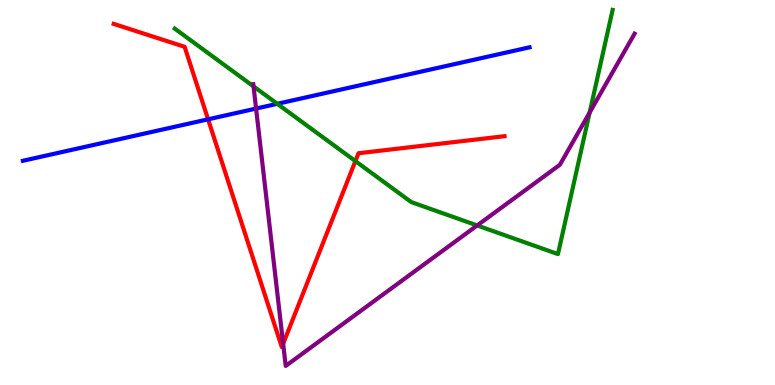[{'lines': ['blue', 'red'], 'intersections': [{'x': 2.68, 'y': 6.9}]}, {'lines': ['green', 'red'], 'intersections': [{'x': 4.59, 'y': 5.82}]}, {'lines': ['purple', 'red'], 'intersections': [{'x': 3.65, 'y': 1.07}]}, {'lines': ['blue', 'green'], 'intersections': [{'x': 3.58, 'y': 7.3}]}, {'lines': ['blue', 'purple'], 'intersections': [{'x': 3.3, 'y': 7.18}]}, {'lines': ['green', 'purple'], 'intersections': [{'x': 3.27, 'y': 7.76}, {'x': 6.16, 'y': 4.14}, {'x': 7.61, 'y': 7.08}]}]